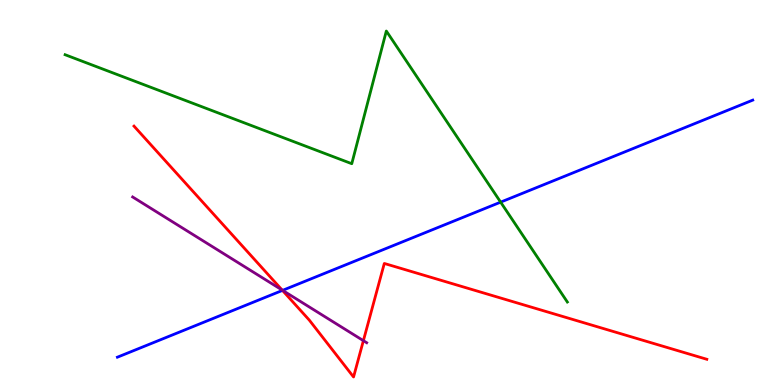[{'lines': ['blue', 'red'], 'intersections': [{'x': 3.64, 'y': 2.46}]}, {'lines': ['green', 'red'], 'intersections': []}, {'lines': ['purple', 'red'], 'intersections': [{'x': 3.64, 'y': 2.47}, {'x': 4.69, 'y': 1.15}]}, {'lines': ['blue', 'green'], 'intersections': [{'x': 6.46, 'y': 4.75}]}, {'lines': ['blue', 'purple'], 'intersections': [{'x': 3.65, 'y': 2.46}]}, {'lines': ['green', 'purple'], 'intersections': []}]